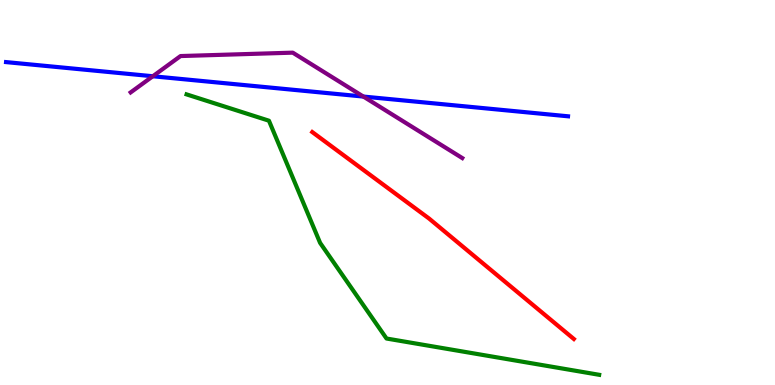[{'lines': ['blue', 'red'], 'intersections': []}, {'lines': ['green', 'red'], 'intersections': []}, {'lines': ['purple', 'red'], 'intersections': []}, {'lines': ['blue', 'green'], 'intersections': []}, {'lines': ['blue', 'purple'], 'intersections': [{'x': 1.97, 'y': 8.02}, {'x': 4.69, 'y': 7.49}]}, {'lines': ['green', 'purple'], 'intersections': []}]